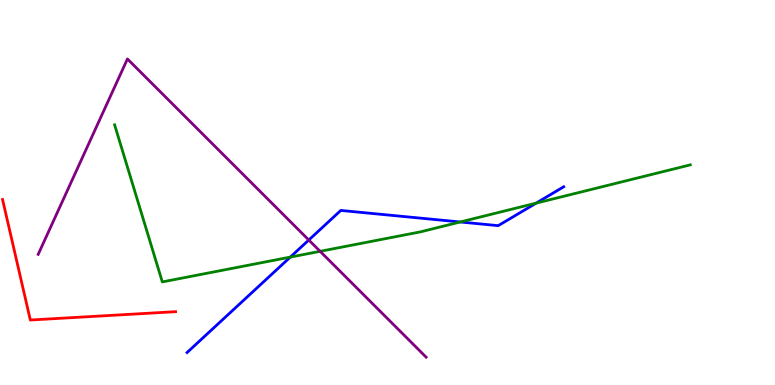[{'lines': ['blue', 'red'], 'intersections': []}, {'lines': ['green', 'red'], 'intersections': []}, {'lines': ['purple', 'red'], 'intersections': []}, {'lines': ['blue', 'green'], 'intersections': [{'x': 3.75, 'y': 3.32}, {'x': 5.94, 'y': 4.23}, {'x': 6.92, 'y': 4.72}]}, {'lines': ['blue', 'purple'], 'intersections': [{'x': 3.98, 'y': 3.77}]}, {'lines': ['green', 'purple'], 'intersections': [{'x': 4.13, 'y': 3.47}]}]